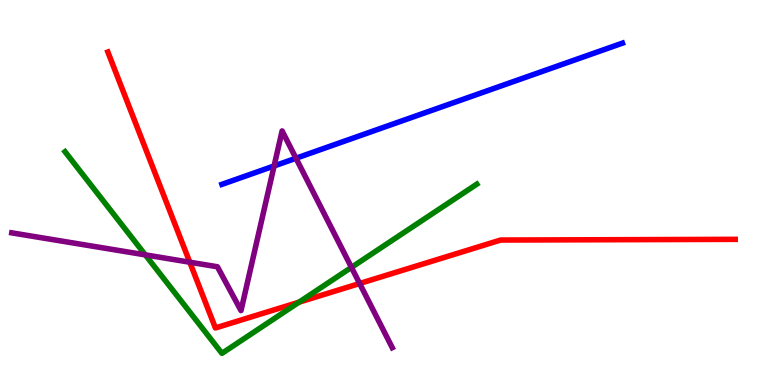[{'lines': ['blue', 'red'], 'intersections': []}, {'lines': ['green', 'red'], 'intersections': [{'x': 3.86, 'y': 2.15}]}, {'lines': ['purple', 'red'], 'intersections': [{'x': 2.45, 'y': 3.19}, {'x': 4.64, 'y': 2.64}]}, {'lines': ['blue', 'green'], 'intersections': []}, {'lines': ['blue', 'purple'], 'intersections': [{'x': 3.54, 'y': 5.69}, {'x': 3.82, 'y': 5.89}]}, {'lines': ['green', 'purple'], 'intersections': [{'x': 1.87, 'y': 3.38}, {'x': 4.53, 'y': 3.06}]}]